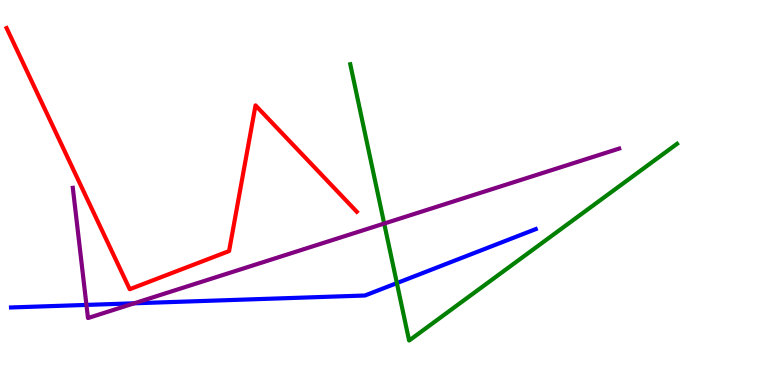[{'lines': ['blue', 'red'], 'intersections': []}, {'lines': ['green', 'red'], 'intersections': []}, {'lines': ['purple', 'red'], 'intersections': []}, {'lines': ['blue', 'green'], 'intersections': [{'x': 5.12, 'y': 2.65}]}, {'lines': ['blue', 'purple'], 'intersections': [{'x': 1.12, 'y': 2.08}, {'x': 1.73, 'y': 2.12}]}, {'lines': ['green', 'purple'], 'intersections': [{'x': 4.96, 'y': 4.19}]}]